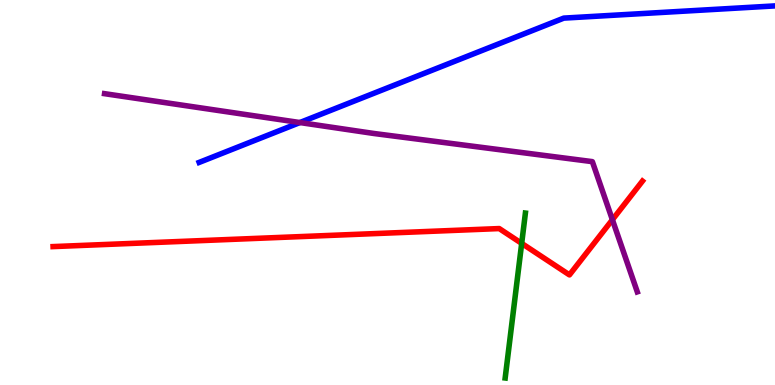[{'lines': ['blue', 'red'], 'intersections': []}, {'lines': ['green', 'red'], 'intersections': [{'x': 6.73, 'y': 3.68}]}, {'lines': ['purple', 'red'], 'intersections': [{'x': 7.9, 'y': 4.29}]}, {'lines': ['blue', 'green'], 'intersections': []}, {'lines': ['blue', 'purple'], 'intersections': [{'x': 3.87, 'y': 6.82}]}, {'lines': ['green', 'purple'], 'intersections': []}]